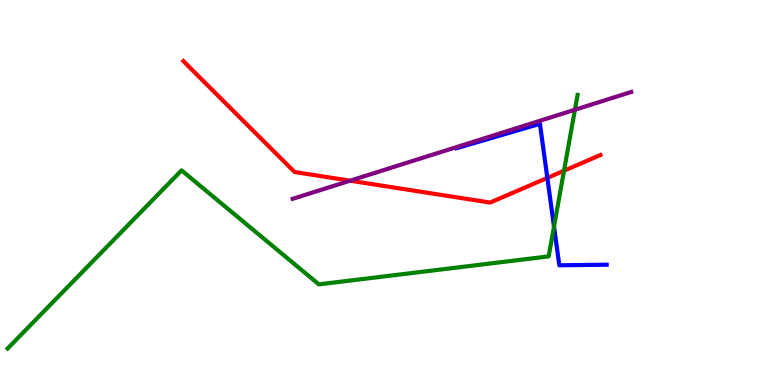[{'lines': ['blue', 'red'], 'intersections': [{'x': 7.06, 'y': 5.38}]}, {'lines': ['green', 'red'], 'intersections': [{'x': 7.28, 'y': 5.57}]}, {'lines': ['purple', 'red'], 'intersections': [{'x': 4.52, 'y': 5.31}]}, {'lines': ['blue', 'green'], 'intersections': [{'x': 7.15, 'y': 4.11}]}, {'lines': ['blue', 'purple'], 'intersections': []}, {'lines': ['green', 'purple'], 'intersections': [{'x': 7.42, 'y': 7.15}]}]